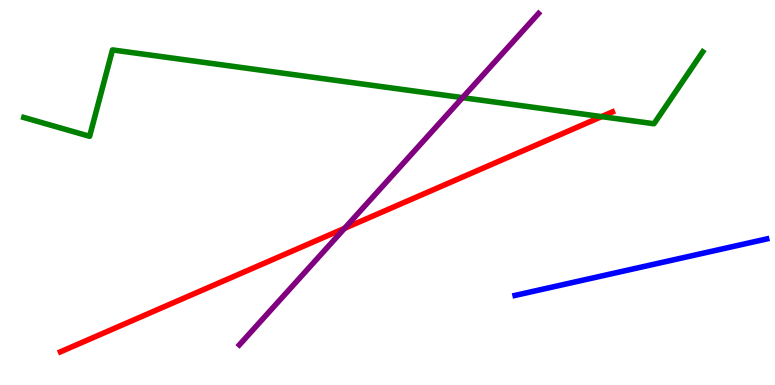[{'lines': ['blue', 'red'], 'intersections': []}, {'lines': ['green', 'red'], 'intersections': [{'x': 7.76, 'y': 6.97}]}, {'lines': ['purple', 'red'], 'intersections': [{'x': 4.45, 'y': 4.07}]}, {'lines': ['blue', 'green'], 'intersections': []}, {'lines': ['blue', 'purple'], 'intersections': []}, {'lines': ['green', 'purple'], 'intersections': [{'x': 5.97, 'y': 7.46}]}]